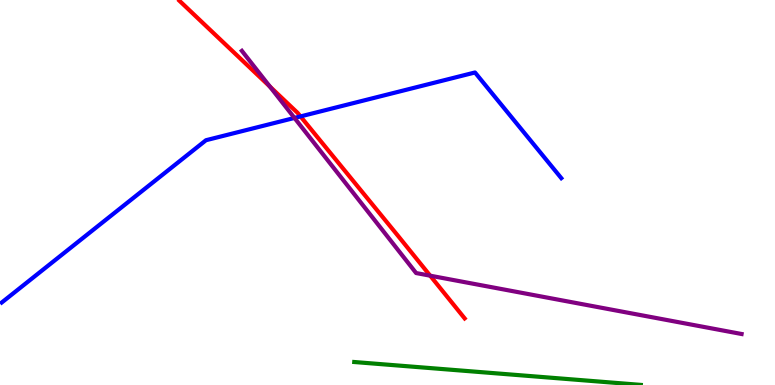[{'lines': ['blue', 'red'], 'intersections': [{'x': 3.88, 'y': 6.98}]}, {'lines': ['green', 'red'], 'intersections': []}, {'lines': ['purple', 'red'], 'intersections': [{'x': 3.48, 'y': 7.75}, {'x': 5.55, 'y': 2.84}]}, {'lines': ['blue', 'green'], 'intersections': []}, {'lines': ['blue', 'purple'], 'intersections': [{'x': 3.8, 'y': 6.94}]}, {'lines': ['green', 'purple'], 'intersections': []}]